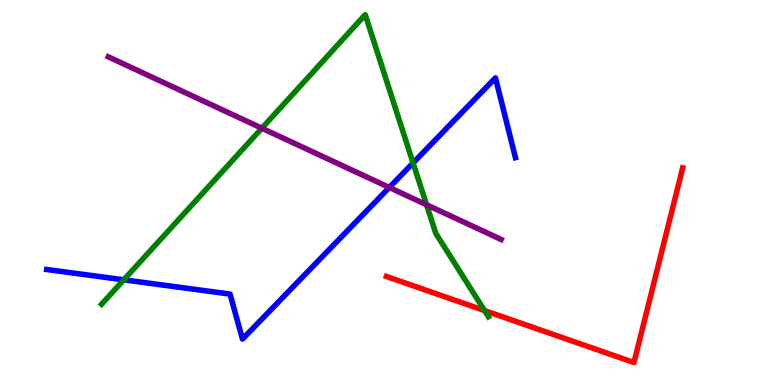[{'lines': ['blue', 'red'], 'intersections': []}, {'lines': ['green', 'red'], 'intersections': [{'x': 6.25, 'y': 1.93}]}, {'lines': ['purple', 'red'], 'intersections': []}, {'lines': ['blue', 'green'], 'intersections': [{'x': 1.6, 'y': 2.73}, {'x': 5.33, 'y': 5.77}]}, {'lines': ['blue', 'purple'], 'intersections': [{'x': 5.02, 'y': 5.13}]}, {'lines': ['green', 'purple'], 'intersections': [{'x': 3.38, 'y': 6.67}, {'x': 5.5, 'y': 4.68}]}]